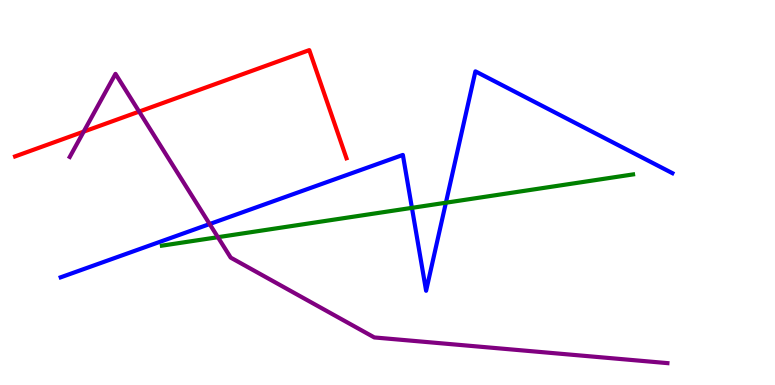[{'lines': ['blue', 'red'], 'intersections': []}, {'lines': ['green', 'red'], 'intersections': []}, {'lines': ['purple', 'red'], 'intersections': [{'x': 1.08, 'y': 6.58}, {'x': 1.8, 'y': 7.1}]}, {'lines': ['blue', 'green'], 'intersections': [{'x': 5.32, 'y': 4.6}, {'x': 5.75, 'y': 4.73}]}, {'lines': ['blue', 'purple'], 'intersections': [{'x': 2.71, 'y': 4.18}]}, {'lines': ['green', 'purple'], 'intersections': [{'x': 2.81, 'y': 3.84}]}]